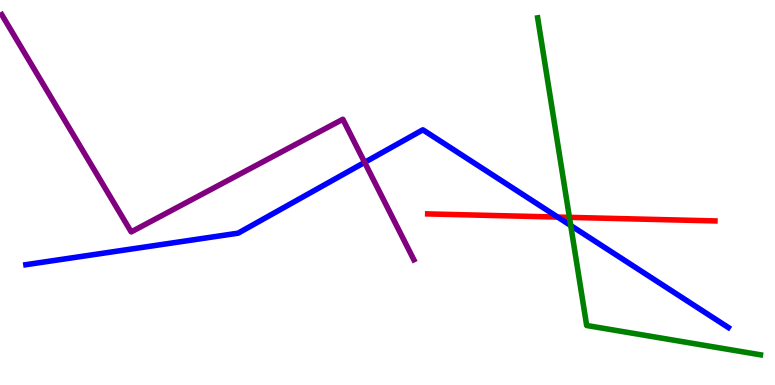[{'lines': ['blue', 'red'], 'intersections': [{'x': 7.2, 'y': 4.36}]}, {'lines': ['green', 'red'], 'intersections': [{'x': 7.35, 'y': 4.35}]}, {'lines': ['purple', 'red'], 'intersections': []}, {'lines': ['blue', 'green'], 'intersections': [{'x': 7.36, 'y': 4.14}]}, {'lines': ['blue', 'purple'], 'intersections': [{'x': 4.71, 'y': 5.78}]}, {'lines': ['green', 'purple'], 'intersections': []}]